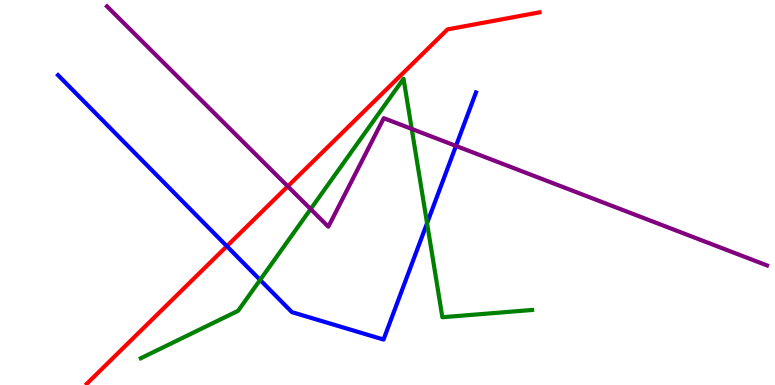[{'lines': ['blue', 'red'], 'intersections': [{'x': 2.93, 'y': 3.61}]}, {'lines': ['green', 'red'], 'intersections': []}, {'lines': ['purple', 'red'], 'intersections': [{'x': 3.71, 'y': 5.16}]}, {'lines': ['blue', 'green'], 'intersections': [{'x': 3.36, 'y': 2.73}, {'x': 5.51, 'y': 4.2}]}, {'lines': ['blue', 'purple'], 'intersections': [{'x': 5.88, 'y': 6.21}]}, {'lines': ['green', 'purple'], 'intersections': [{'x': 4.01, 'y': 4.57}, {'x': 5.31, 'y': 6.65}]}]